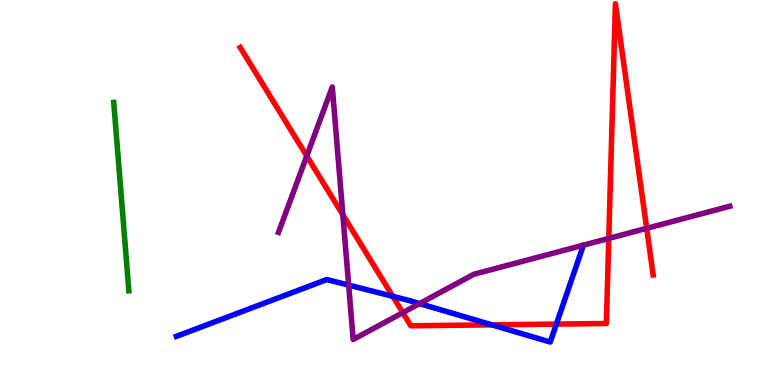[{'lines': ['blue', 'red'], 'intersections': [{'x': 5.07, 'y': 2.3}, {'x': 6.35, 'y': 1.56}, {'x': 7.18, 'y': 1.58}]}, {'lines': ['green', 'red'], 'intersections': []}, {'lines': ['purple', 'red'], 'intersections': [{'x': 3.96, 'y': 5.95}, {'x': 4.42, 'y': 4.42}, {'x': 5.2, 'y': 1.88}, {'x': 7.86, 'y': 3.81}, {'x': 8.34, 'y': 4.07}]}, {'lines': ['blue', 'green'], 'intersections': []}, {'lines': ['blue', 'purple'], 'intersections': [{'x': 4.5, 'y': 2.59}, {'x': 5.41, 'y': 2.11}]}, {'lines': ['green', 'purple'], 'intersections': []}]